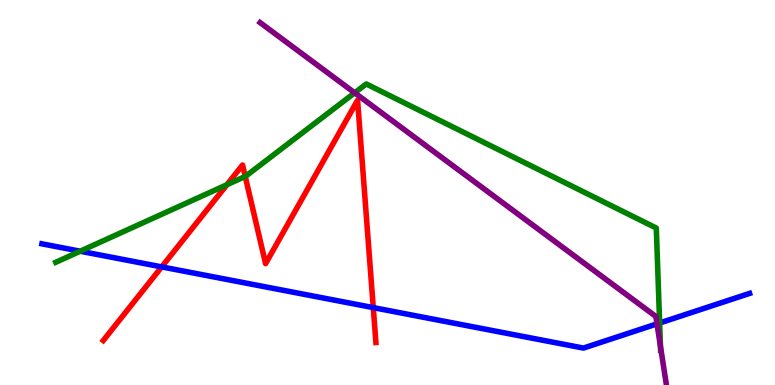[{'lines': ['blue', 'red'], 'intersections': [{'x': 2.09, 'y': 3.07}, {'x': 4.82, 'y': 2.01}]}, {'lines': ['green', 'red'], 'intersections': [{'x': 2.93, 'y': 5.2}, {'x': 3.16, 'y': 5.42}]}, {'lines': ['purple', 'red'], 'intersections': []}, {'lines': ['blue', 'green'], 'intersections': [{'x': 1.03, 'y': 3.48}, {'x': 8.51, 'y': 1.61}]}, {'lines': ['blue', 'purple'], 'intersections': [{'x': 8.48, 'y': 1.59}]}, {'lines': ['green', 'purple'], 'intersections': [{'x': 4.58, 'y': 7.59}, {'x': 8.52, 'y': 1.01}]}]